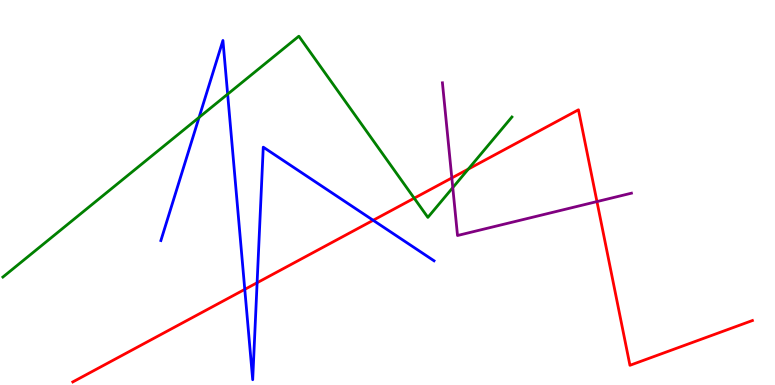[{'lines': ['blue', 'red'], 'intersections': [{'x': 3.16, 'y': 2.48}, {'x': 3.32, 'y': 2.66}, {'x': 4.82, 'y': 4.28}]}, {'lines': ['green', 'red'], 'intersections': [{'x': 5.34, 'y': 4.85}, {'x': 6.04, 'y': 5.61}]}, {'lines': ['purple', 'red'], 'intersections': [{'x': 5.83, 'y': 5.38}, {'x': 7.7, 'y': 4.76}]}, {'lines': ['blue', 'green'], 'intersections': [{'x': 2.57, 'y': 6.95}, {'x': 2.94, 'y': 7.55}]}, {'lines': ['blue', 'purple'], 'intersections': []}, {'lines': ['green', 'purple'], 'intersections': [{'x': 5.84, 'y': 5.13}]}]